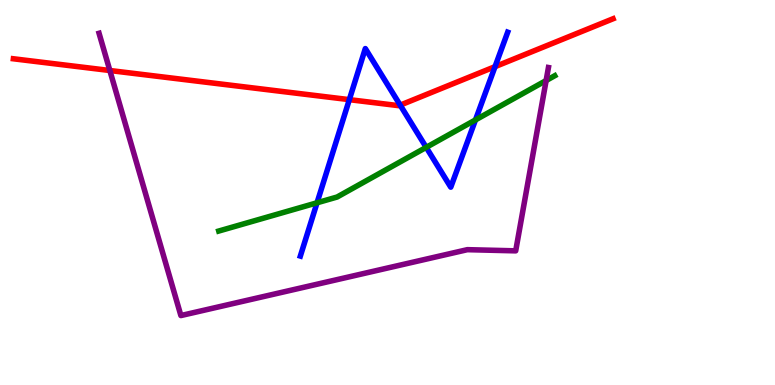[{'lines': ['blue', 'red'], 'intersections': [{'x': 4.51, 'y': 7.41}, {'x': 5.16, 'y': 7.27}, {'x': 6.39, 'y': 8.27}]}, {'lines': ['green', 'red'], 'intersections': []}, {'lines': ['purple', 'red'], 'intersections': [{'x': 1.42, 'y': 8.17}]}, {'lines': ['blue', 'green'], 'intersections': [{'x': 4.09, 'y': 4.73}, {'x': 5.5, 'y': 6.17}, {'x': 6.14, 'y': 6.89}]}, {'lines': ['blue', 'purple'], 'intersections': []}, {'lines': ['green', 'purple'], 'intersections': [{'x': 7.05, 'y': 7.91}]}]